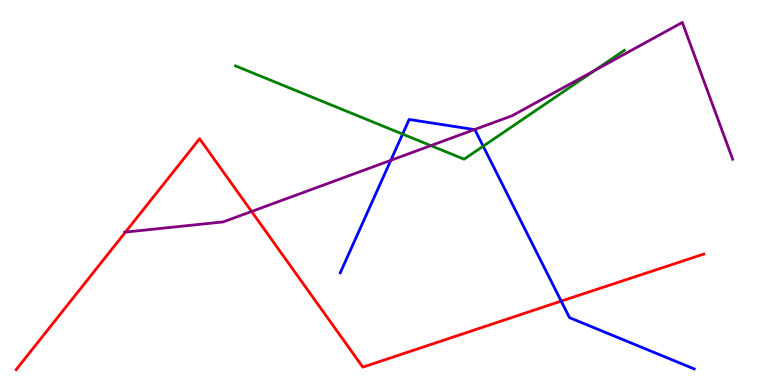[{'lines': ['blue', 'red'], 'intersections': [{'x': 7.24, 'y': 2.18}]}, {'lines': ['green', 'red'], 'intersections': []}, {'lines': ['purple', 'red'], 'intersections': [{'x': 1.62, 'y': 3.97}, {'x': 3.25, 'y': 4.51}]}, {'lines': ['blue', 'green'], 'intersections': [{'x': 5.19, 'y': 6.52}, {'x': 6.23, 'y': 6.2}]}, {'lines': ['blue', 'purple'], 'intersections': [{'x': 5.04, 'y': 5.84}, {'x': 6.12, 'y': 6.63}]}, {'lines': ['green', 'purple'], 'intersections': [{'x': 5.56, 'y': 6.22}, {'x': 7.67, 'y': 8.17}]}]